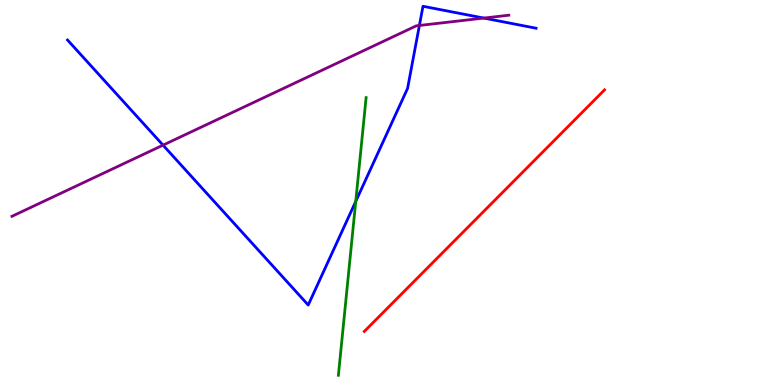[{'lines': ['blue', 'red'], 'intersections': []}, {'lines': ['green', 'red'], 'intersections': []}, {'lines': ['purple', 'red'], 'intersections': []}, {'lines': ['blue', 'green'], 'intersections': [{'x': 4.59, 'y': 4.77}]}, {'lines': ['blue', 'purple'], 'intersections': [{'x': 2.1, 'y': 6.23}, {'x': 5.41, 'y': 9.34}, {'x': 6.24, 'y': 9.53}]}, {'lines': ['green', 'purple'], 'intersections': []}]